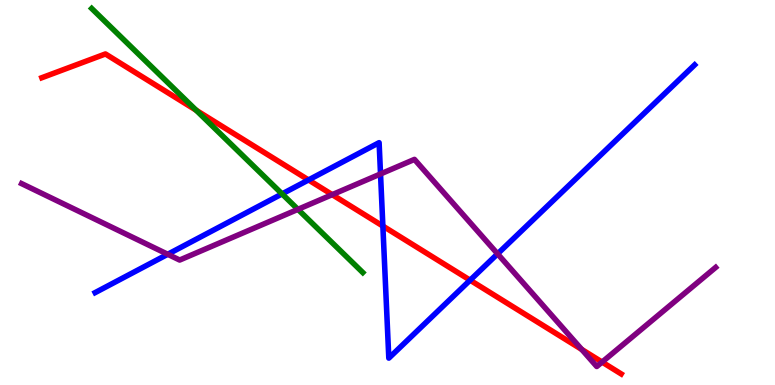[{'lines': ['blue', 'red'], 'intersections': [{'x': 3.98, 'y': 5.33}, {'x': 4.94, 'y': 4.13}, {'x': 6.07, 'y': 2.72}]}, {'lines': ['green', 'red'], 'intersections': [{'x': 2.53, 'y': 7.14}]}, {'lines': ['purple', 'red'], 'intersections': [{'x': 4.29, 'y': 4.94}, {'x': 7.51, 'y': 0.924}, {'x': 7.77, 'y': 0.596}]}, {'lines': ['blue', 'green'], 'intersections': [{'x': 3.64, 'y': 4.96}]}, {'lines': ['blue', 'purple'], 'intersections': [{'x': 2.16, 'y': 3.4}, {'x': 4.91, 'y': 5.48}, {'x': 6.42, 'y': 3.41}]}, {'lines': ['green', 'purple'], 'intersections': [{'x': 3.84, 'y': 4.56}]}]